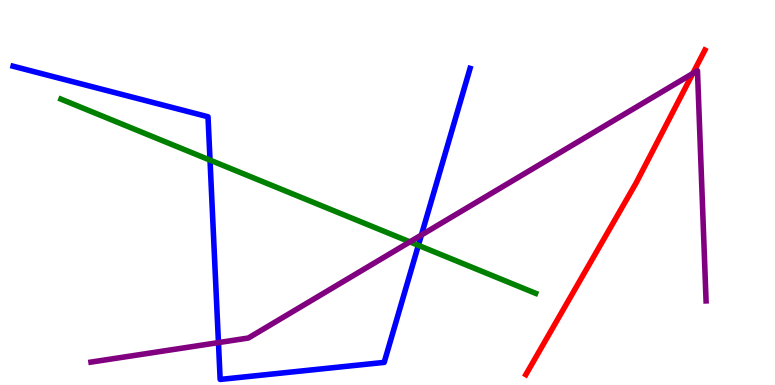[{'lines': ['blue', 'red'], 'intersections': []}, {'lines': ['green', 'red'], 'intersections': []}, {'lines': ['purple', 'red'], 'intersections': [{'x': 8.94, 'y': 8.09}]}, {'lines': ['blue', 'green'], 'intersections': [{'x': 2.71, 'y': 5.84}, {'x': 5.4, 'y': 3.63}]}, {'lines': ['blue', 'purple'], 'intersections': [{'x': 2.82, 'y': 1.1}, {'x': 5.44, 'y': 3.9}]}, {'lines': ['green', 'purple'], 'intersections': [{'x': 5.29, 'y': 3.72}]}]